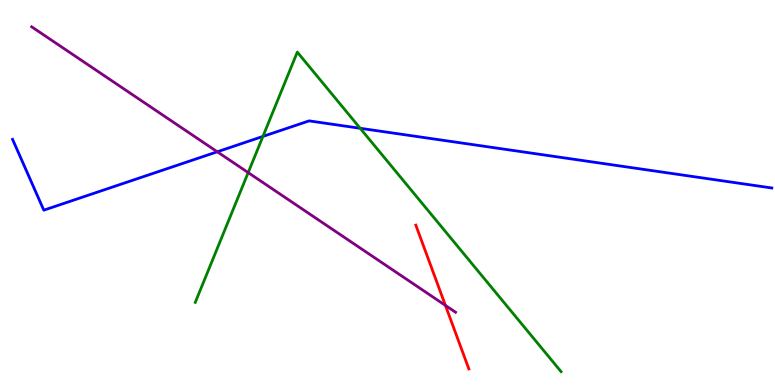[{'lines': ['blue', 'red'], 'intersections': []}, {'lines': ['green', 'red'], 'intersections': []}, {'lines': ['purple', 'red'], 'intersections': [{'x': 5.75, 'y': 2.07}]}, {'lines': ['blue', 'green'], 'intersections': [{'x': 3.39, 'y': 6.46}, {'x': 4.65, 'y': 6.67}]}, {'lines': ['blue', 'purple'], 'intersections': [{'x': 2.8, 'y': 6.06}]}, {'lines': ['green', 'purple'], 'intersections': [{'x': 3.2, 'y': 5.52}]}]